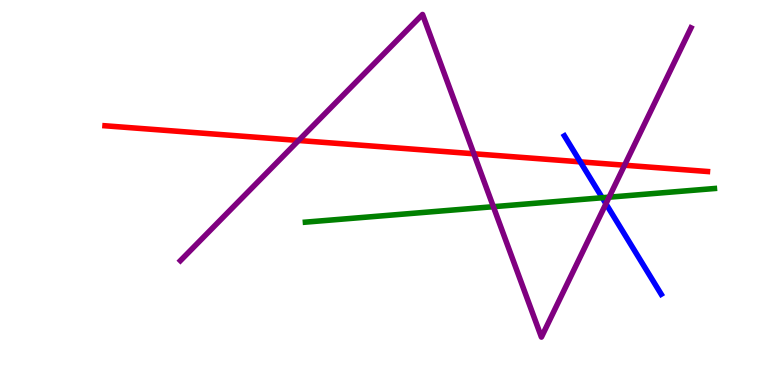[{'lines': ['blue', 'red'], 'intersections': [{'x': 7.49, 'y': 5.8}]}, {'lines': ['green', 'red'], 'intersections': []}, {'lines': ['purple', 'red'], 'intersections': [{'x': 3.85, 'y': 6.35}, {'x': 6.11, 'y': 6.01}, {'x': 8.06, 'y': 5.71}]}, {'lines': ['blue', 'green'], 'intersections': [{'x': 7.77, 'y': 4.86}]}, {'lines': ['blue', 'purple'], 'intersections': [{'x': 7.82, 'y': 4.71}]}, {'lines': ['green', 'purple'], 'intersections': [{'x': 6.37, 'y': 4.63}, {'x': 7.86, 'y': 4.88}]}]